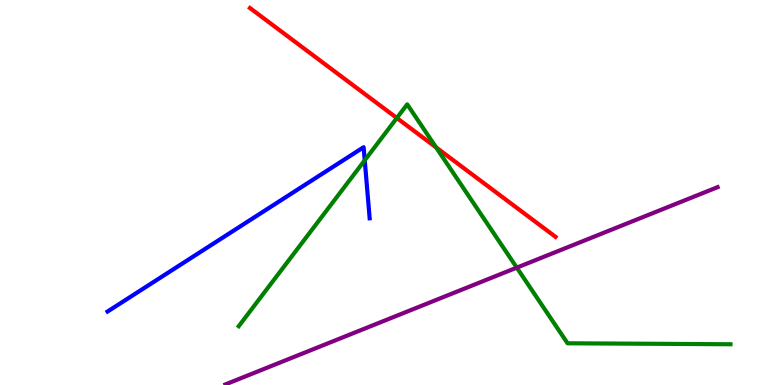[{'lines': ['blue', 'red'], 'intersections': []}, {'lines': ['green', 'red'], 'intersections': [{'x': 5.12, 'y': 6.93}, {'x': 5.63, 'y': 6.17}]}, {'lines': ['purple', 'red'], 'intersections': []}, {'lines': ['blue', 'green'], 'intersections': [{'x': 4.71, 'y': 5.84}]}, {'lines': ['blue', 'purple'], 'intersections': []}, {'lines': ['green', 'purple'], 'intersections': [{'x': 6.67, 'y': 3.05}]}]